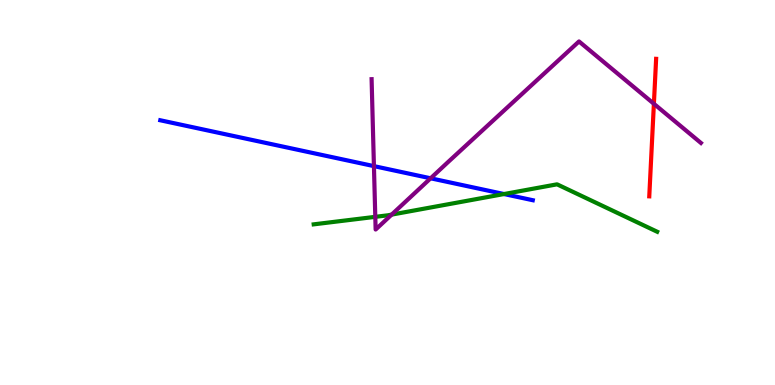[{'lines': ['blue', 'red'], 'intersections': []}, {'lines': ['green', 'red'], 'intersections': []}, {'lines': ['purple', 'red'], 'intersections': [{'x': 8.44, 'y': 7.3}]}, {'lines': ['blue', 'green'], 'intersections': [{'x': 6.5, 'y': 4.96}]}, {'lines': ['blue', 'purple'], 'intersections': [{'x': 4.82, 'y': 5.69}, {'x': 5.56, 'y': 5.37}]}, {'lines': ['green', 'purple'], 'intersections': [{'x': 4.84, 'y': 4.37}, {'x': 5.05, 'y': 4.43}]}]